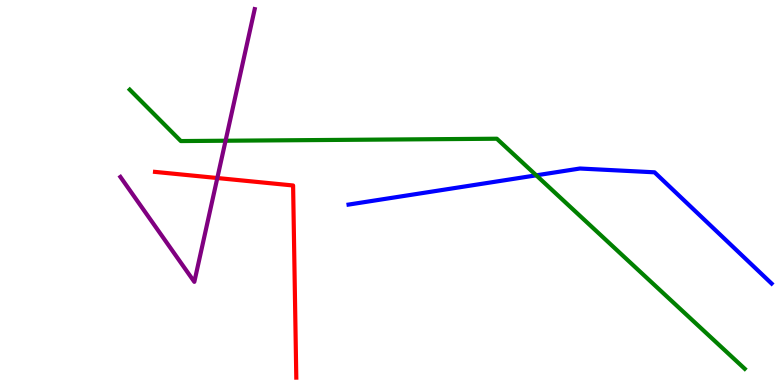[{'lines': ['blue', 'red'], 'intersections': []}, {'lines': ['green', 'red'], 'intersections': []}, {'lines': ['purple', 'red'], 'intersections': [{'x': 2.8, 'y': 5.38}]}, {'lines': ['blue', 'green'], 'intersections': [{'x': 6.92, 'y': 5.45}]}, {'lines': ['blue', 'purple'], 'intersections': []}, {'lines': ['green', 'purple'], 'intersections': [{'x': 2.91, 'y': 6.34}]}]